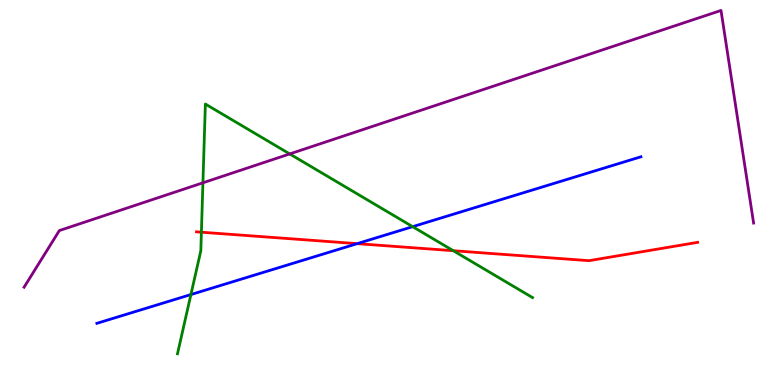[{'lines': ['blue', 'red'], 'intersections': [{'x': 4.61, 'y': 3.67}]}, {'lines': ['green', 'red'], 'intersections': [{'x': 2.6, 'y': 3.97}, {'x': 5.85, 'y': 3.49}]}, {'lines': ['purple', 'red'], 'intersections': []}, {'lines': ['blue', 'green'], 'intersections': [{'x': 2.46, 'y': 2.35}, {'x': 5.32, 'y': 4.11}]}, {'lines': ['blue', 'purple'], 'intersections': []}, {'lines': ['green', 'purple'], 'intersections': [{'x': 2.62, 'y': 5.25}, {'x': 3.74, 'y': 6.0}]}]